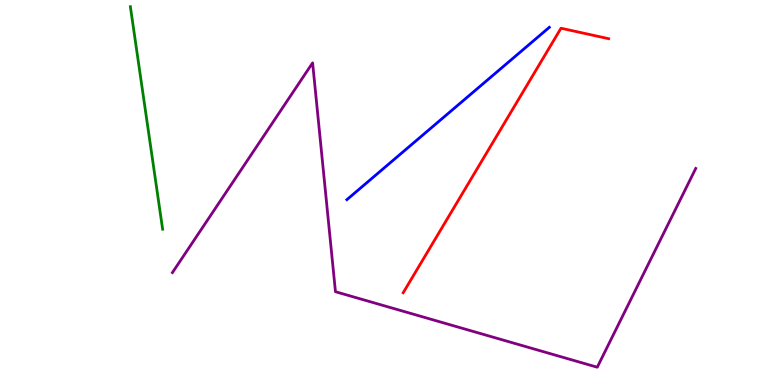[{'lines': ['blue', 'red'], 'intersections': []}, {'lines': ['green', 'red'], 'intersections': []}, {'lines': ['purple', 'red'], 'intersections': []}, {'lines': ['blue', 'green'], 'intersections': []}, {'lines': ['blue', 'purple'], 'intersections': []}, {'lines': ['green', 'purple'], 'intersections': []}]